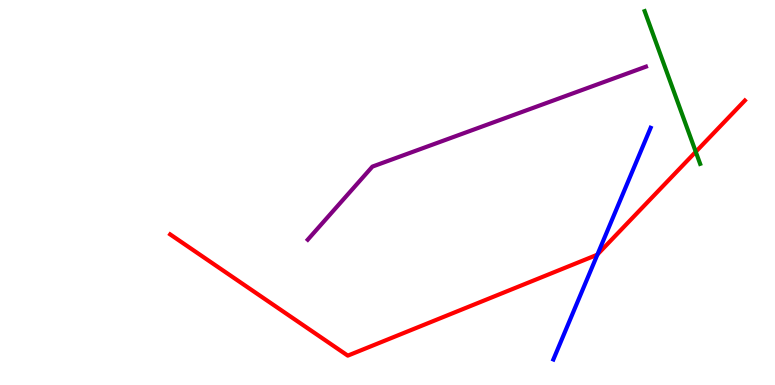[{'lines': ['blue', 'red'], 'intersections': [{'x': 7.71, 'y': 3.39}]}, {'lines': ['green', 'red'], 'intersections': [{'x': 8.98, 'y': 6.06}]}, {'lines': ['purple', 'red'], 'intersections': []}, {'lines': ['blue', 'green'], 'intersections': []}, {'lines': ['blue', 'purple'], 'intersections': []}, {'lines': ['green', 'purple'], 'intersections': []}]